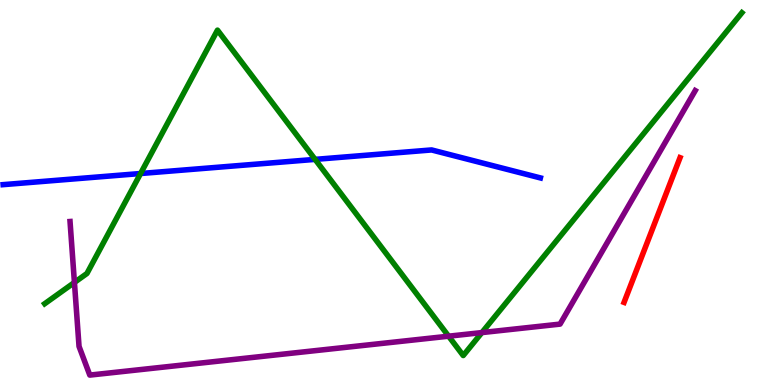[{'lines': ['blue', 'red'], 'intersections': []}, {'lines': ['green', 'red'], 'intersections': []}, {'lines': ['purple', 'red'], 'intersections': []}, {'lines': ['blue', 'green'], 'intersections': [{'x': 1.81, 'y': 5.49}, {'x': 4.07, 'y': 5.86}]}, {'lines': ['blue', 'purple'], 'intersections': []}, {'lines': ['green', 'purple'], 'intersections': [{'x': 0.96, 'y': 2.66}, {'x': 5.79, 'y': 1.27}, {'x': 6.22, 'y': 1.36}]}]